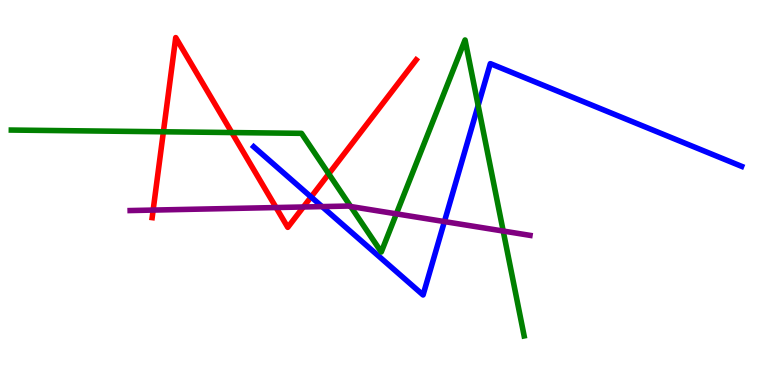[{'lines': ['blue', 'red'], 'intersections': [{'x': 4.01, 'y': 4.88}]}, {'lines': ['green', 'red'], 'intersections': [{'x': 2.11, 'y': 6.58}, {'x': 2.99, 'y': 6.56}, {'x': 4.24, 'y': 5.48}]}, {'lines': ['purple', 'red'], 'intersections': [{'x': 1.98, 'y': 4.54}, {'x': 3.56, 'y': 4.61}, {'x': 3.91, 'y': 4.62}]}, {'lines': ['blue', 'green'], 'intersections': [{'x': 6.17, 'y': 7.26}]}, {'lines': ['blue', 'purple'], 'intersections': [{'x': 4.16, 'y': 4.63}, {'x': 5.73, 'y': 4.24}]}, {'lines': ['green', 'purple'], 'intersections': [{'x': 4.53, 'y': 4.64}, {'x': 5.11, 'y': 4.45}, {'x': 6.49, 'y': 4.0}]}]